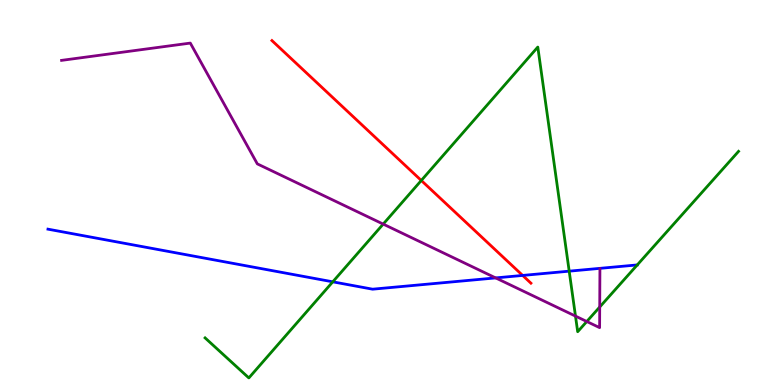[{'lines': ['blue', 'red'], 'intersections': [{'x': 6.74, 'y': 2.85}]}, {'lines': ['green', 'red'], 'intersections': [{'x': 5.44, 'y': 5.31}]}, {'lines': ['purple', 'red'], 'intersections': []}, {'lines': ['blue', 'green'], 'intersections': [{'x': 4.29, 'y': 2.68}, {'x': 7.34, 'y': 2.96}]}, {'lines': ['blue', 'purple'], 'intersections': [{'x': 6.4, 'y': 2.78}]}, {'lines': ['green', 'purple'], 'intersections': [{'x': 4.94, 'y': 4.18}, {'x': 7.43, 'y': 1.79}, {'x': 7.57, 'y': 1.65}, {'x': 7.74, 'y': 2.03}]}]